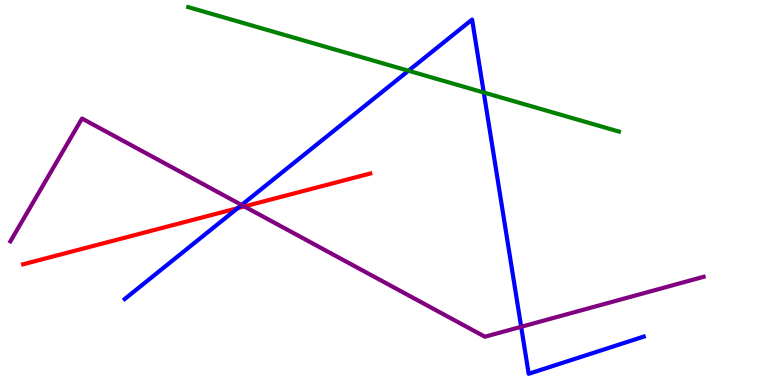[{'lines': ['blue', 'red'], 'intersections': [{'x': 3.07, 'y': 4.59}]}, {'lines': ['green', 'red'], 'intersections': []}, {'lines': ['purple', 'red'], 'intersections': [{'x': 3.15, 'y': 4.64}]}, {'lines': ['blue', 'green'], 'intersections': [{'x': 5.27, 'y': 8.16}, {'x': 6.24, 'y': 7.6}]}, {'lines': ['blue', 'purple'], 'intersections': [{'x': 3.12, 'y': 4.68}, {'x': 6.72, 'y': 1.51}]}, {'lines': ['green', 'purple'], 'intersections': []}]